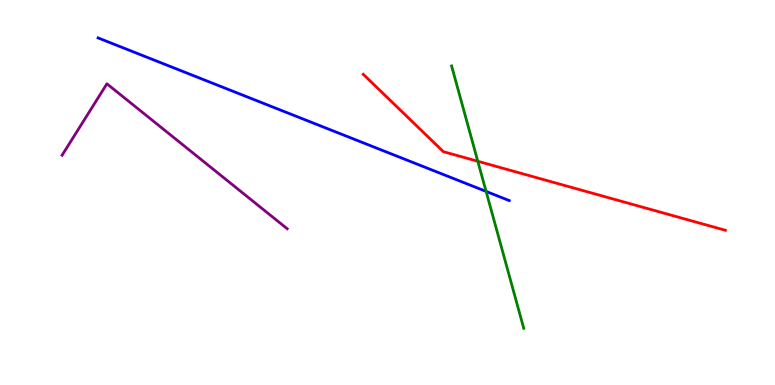[{'lines': ['blue', 'red'], 'intersections': []}, {'lines': ['green', 'red'], 'intersections': [{'x': 6.17, 'y': 5.81}]}, {'lines': ['purple', 'red'], 'intersections': []}, {'lines': ['blue', 'green'], 'intersections': [{'x': 6.27, 'y': 5.03}]}, {'lines': ['blue', 'purple'], 'intersections': []}, {'lines': ['green', 'purple'], 'intersections': []}]